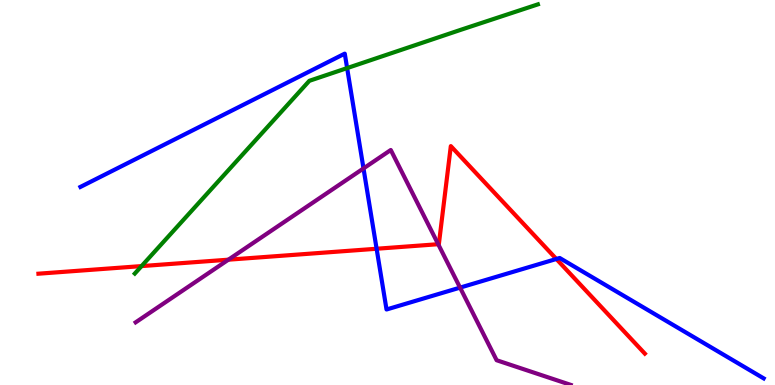[{'lines': ['blue', 'red'], 'intersections': [{'x': 4.86, 'y': 3.54}, {'x': 7.18, 'y': 3.27}]}, {'lines': ['green', 'red'], 'intersections': [{'x': 1.83, 'y': 3.09}]}, {'lines': ['purple', 'red'], 'intersections': [{'x': 2.95, 'y': 3.25}, {'x': 5.65, 'y': 3.66}]}, {'lines': ['blue', 'green'], 'intersections': [{'x': 4.48, 'y': 8.23}]}, {'lines': ['blue', 'purple'], 'intersections': [{'x': 4.69, 'y': 5.63}, {'x': 5.94, 'y': 2.53}]}, {'lines': ['green', 'purple'], 'intersections': []}]